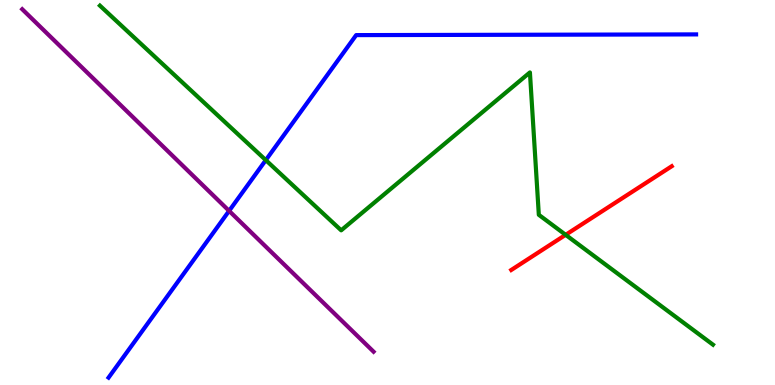[{'lines': ['blue', 'red'], 'intersections': []}, {'lines': ['green', 'red'], 'intersections': [{'x': 7.3, 'y': 3.9}]}, {'lines': ['purple', 'red'], 'intersections': []}, {'lines': ['blue', 'green'], 'intersections': [{'x': 3.43, 'y': 5.84}]}, {'lines': ['blue', 'purple'], 'intersections': [{'x': 2.96, 'y': 4.52}]}, {'lines': ['green', 'purple'], 'intersections': []}]